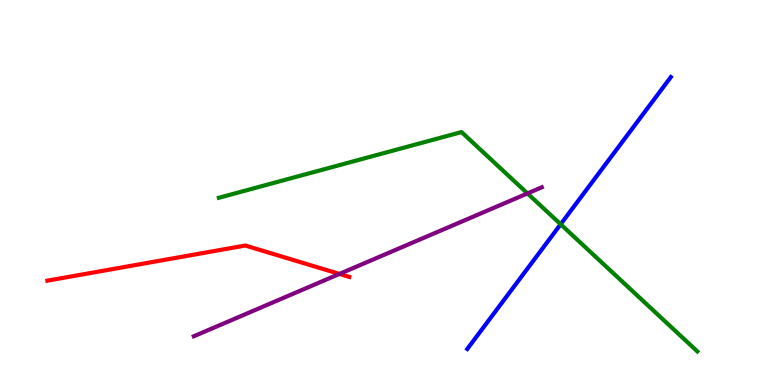[{'lines': ['blue', 'red'], 'intersections': []}, {'lines': ['green', 'red'], 'intersections': []}, {'lines': ['purple', 'red'], 'intersections': [{'x': 4.38, 'y': 2.88}]}, {'lines': ['blue', 'green'], 'intersections': [{'x': 7.23, 'y': 4.18}]}, {'lines': ['blue', 'purple'], 'intersections': []}, {'lines': ['green', 'purple'], 'intersections': [{'x': 6.81, 'y': 4.98}]}]